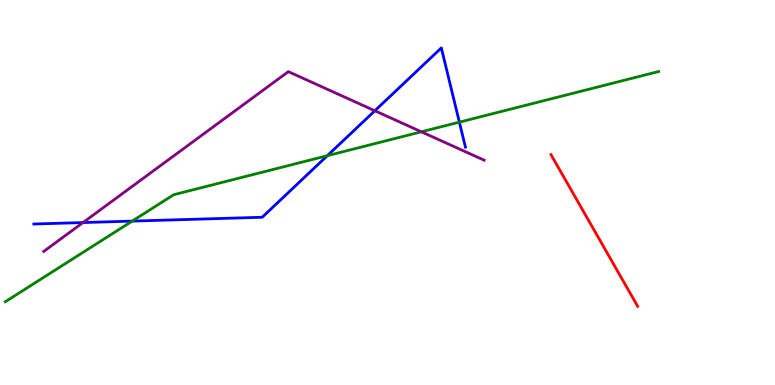[{'lines': ['blue', 'red'], 'intersections': []}, {'lines': ['green', 'red'], 'intersections': []}, {'lines': ['purple', 'red'], 'intersections': []}, {'lines': ['blue', 'green'], 'intersections': [{'x': 1.71, 'y': 4.26}, {'x': 4.22, 'y': 5.96}, {'x': 5.93, 'y': 6.83}]}, {'lines': ['blue', 'purple'], 'intersections': [{'x': 1.07, 'y': 4.22}, {'x': 4.84, 'y': 7.12}]}, {'lines': ['green', 'purple'], 'intersections': [{'x': 5.44, 'y': 6.58}]}]